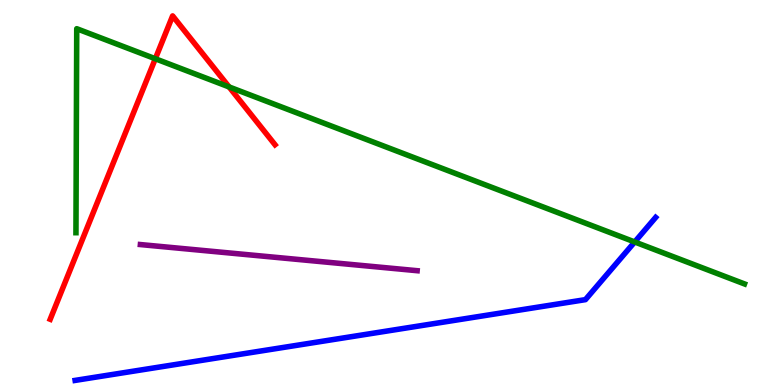[{'lines': ['blue', 'red'], 'intersections': []}, {'lines': ['green', 'red'], 'intersections': [{'x': 2.0, 'y': 8.47}, {'x': 2.96, 'y': 7.74}]}, {'lines': ['purple', 'red'], 'intersections': []}, {'lines': ['blue', 'green'], 'intersections': [{'x': 8.19, 'y': 3.72}]}, {'lines': ['blue', 'purple'], 'intersections': []}, {'lines': ['green', 'purple'], 'intersections': []}]